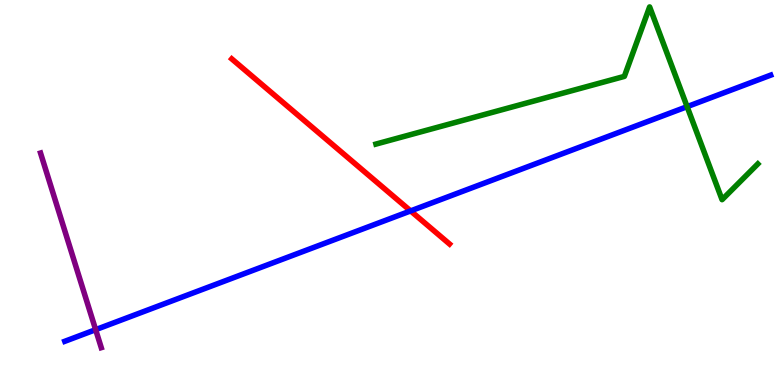[{'lines': ['blue', 'red'], 'intersections': [{'x': 5.3, 'y': 4.52}]}, {'lines': ['green', 'red'], 'intersections': []}, {'lines': ['purple', 'red'], 'intersections': []}, {'lines': ['blue', 'green'], 'intersections': [{'x': 8.87, 'y': 7.23}]}, {'lines': ['blue', 'purple'], 'intersections': [{'x': 1.23, 'y': 1.44}]}, {'lines': ['green', 'purple'], 'intersections': []}]